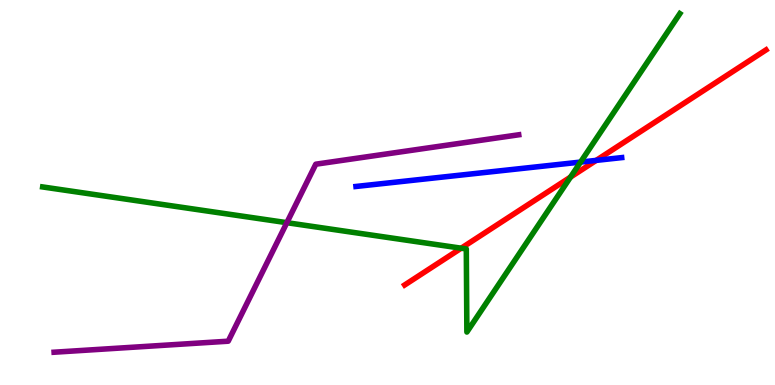[{'lines': ['blue', 'red'], 'intersections': [{'x': 7.69, 'y': 5.83}]}, {'lines': ['green', 'red'], 'intersections': [{'x': 5.95, 'y': 3.55}, {'x': 7.36, 'y': 5.4}]}, {'lines': ['purple', 'red'], 'intersections': []}, {'lines': ['blue', 'green'], 'intersections': [{'x': 7.49, 'y': 5.79}]}, {'lines': ['blue', 'purple'], 'intersections': []}, {'lines': ['green', 'purple'], 'intersections': [{'x': 3.7, 'y': 4.22}]}]